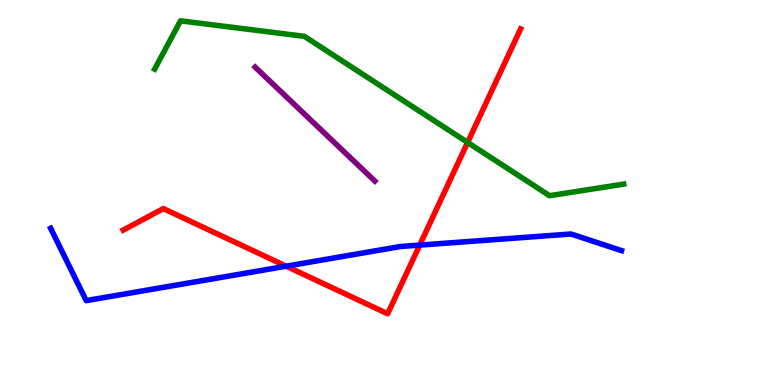[{'lines': ['blue', 'red'], 'intersections': [{'x': 3.69, 'y': 3.09}, {'x': 5.42, 'y': 3.63}]}, {'lines': ['green', 'red'], 'intersections': [{'x': 6.03, 'y': 6.3}]}, {'lines': ['purple', 'red'], 'intersections': []}, {'lines': ['blue', 'green'], 'intersections': []}, {'lines': ['blue', 'purple'], 'intersections': []}, {'lines': ['green', 'purple'], 'intersections': []}]